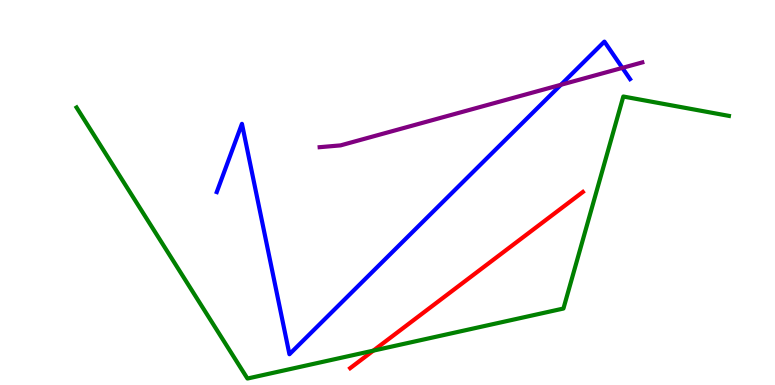[{'lines': ['blue', 'red'], 'intersections': []}, {'lines': ['green', 'red'], 'intersections': [{'x': 4.82, 'y': 0.892}]}, {'lines': ['purple', 'red'], 'intersections': []}, {'lines': ['blue', 'green'], 'intersections': []}, {'lines': ['blue', 'purple'], 'intersections': [{'x': 7.24, 'y': 7.8}, {'x': 8.03, 'y': 8.24}]}, {'lines': ['green', 'purple'], 'intersections': []}]